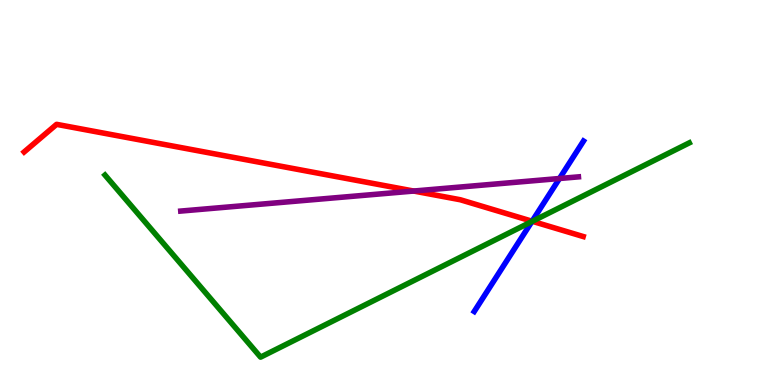[{'lines': ['blue', 'red'], 'intersections': [{'x': 6.87, 'y': 4.25}]}, {'lines': ['green', 'red'], 'intersections': [{'x': 6.87, 'y': 4.25}]}, {'lines': ['purple', 'red'], 'intersections': [{'x': 5.34, 'y': 5.04}]}, {'lines': ['blue', 'green'], 'intersections': [{'x': 6.86, 'y': 4.25}]}, {'lines': ['blue', 'purple'], 'intersections': [{'x': 7.22, 'y': 5.36}]}, {'lines': ['green', 'purple'], 'intersections': []}]